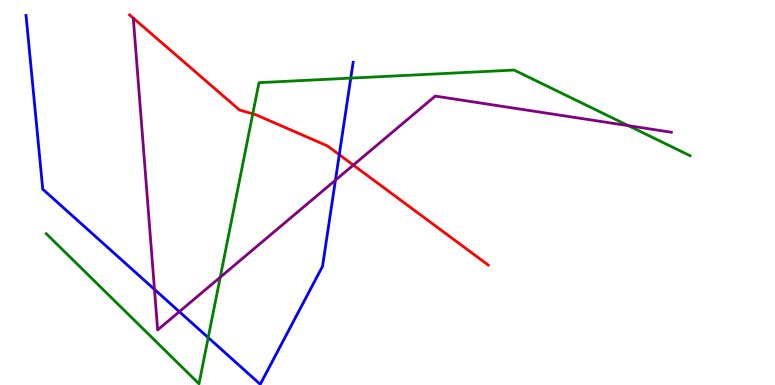[{'lines': ['blue', 'red'], 'intersections': [{'x': 4.38, 'y': 5.98}]}, {'lines': ['green', 'red'], 'intersections': [{'x': 3.26, 'y': 7.04}]}, {'lines': ['purple', 'red'], 'intersections': [{'x': 4.56, 'y': 5.71}]}, {'lines': ['blue', 'green'], 'intersections': [{'x': 2.69, 'y': 1.23}, {'x': 4.53, 'y': 7.97}]}, {'lines': ['blue', 'purple'], 'intersections': [{'x': 1.99, 'y': 2.48}, {'x': 2.31, 'y': 1.9}, {'x': 4.33, 'y': 5.32}]}, {'lines': ['green', 'purple'], 'intersections': [{'x': 2.84, 'y': 2.8}, {'x': 8.11, 'y': 6.74}]}]